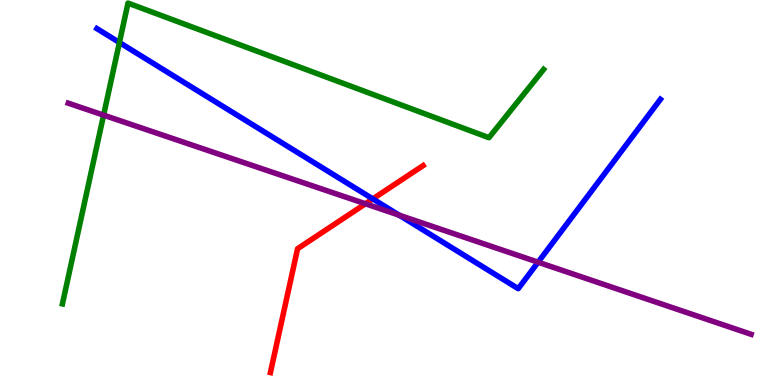[{'lines': ['blue', 'red'], 'intersections': [{'x': 4.81, 'y': 4.83}]}, {'lines': ['green', 'red'], 'intersections': []}, {'lines': ['purple', 'red'], 'intersections': [{'x': 4.72, 'y': 4.71}]}, {'lines': ['blue', 'green'], 'intersections': [{'x': 1.54, 'y': 8.9}]}, {'lines': ['blue', 'purple'], 'intersections': [{'x': 5.15, 'y': 4.41}, {'x': 6.94, 'y': 3.19}]}, {'lines': ['green', 'purple'], 'intersections': [{'x': 1.34, 'y': 7.01}]}]